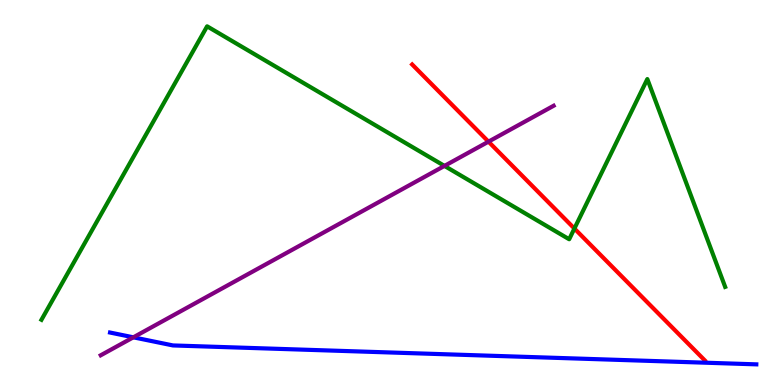[{'lines': ['blue', 'red'], 'intersections': []}, {'lines': ['green', 'red'], 'intersections': [{'x': 7.41, 'y': 4.06}]}, {'lines': ['purple', 'red'], 'intersections': [{'x': 6.3, 'y': 6.32}]}, {'lines': ['blue', 'green'], 'intersections': []}, {'lines': ['blue', 'purple'], 'intersections': [{'x': 1.72, 'y': 1.24}]}, {'lines': ['green', 'purple'], 'intersections': [{'x': 5.74, 'y': 5.69}]}]